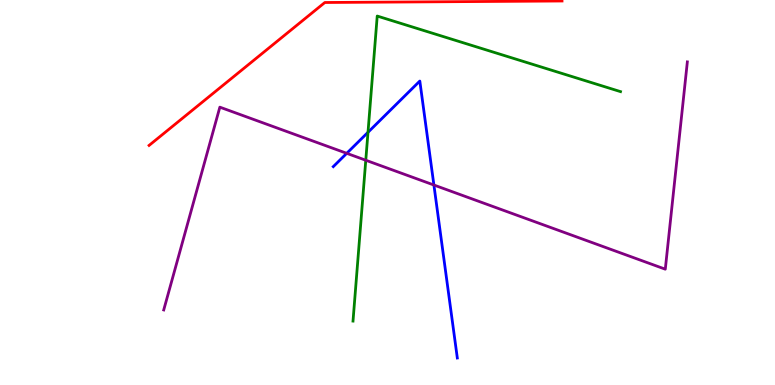[{'lines': ['blue', 'red'], 'intersections': []}, {'lines': ['green', 'red'], 'intersections': []}, {'lines': ['purple', 'red'], 'intersections': []}, {'lines': ['blue', 'green'], 'intersections': [{'x': 4.75, 'y': 6.56}]}, {'lines': ['blue', 'purple'], 'intersections': [{'x': 4.47, 'y': 6.02}, {'x': 5.6, 'y': 5.19}]}, {'lines': ['green', 'purple'], 'intersections': [{'x': 4.72, 'y': 5.84}]}]